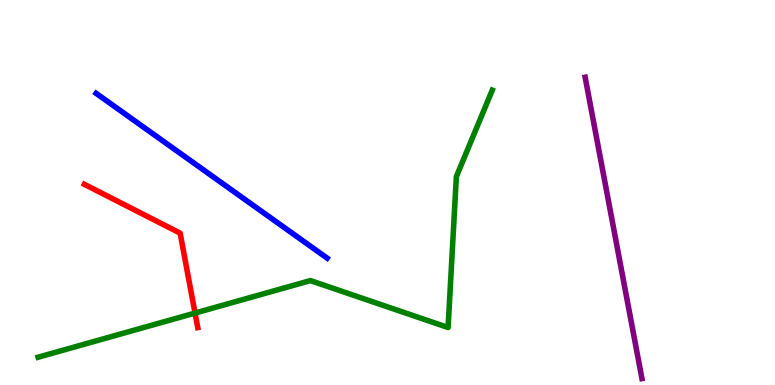[{'lines': ['blue', 'red'], 'intersections': []}, {'lines': ['green', 'red'], 'intersections': [{'x': 2.52, 'y': 1.87}]}, {'lines': ['purple', 'red'], 'intersections': []}, {'lines': ['blue', 'green'], 'intersections': []}, {'lines': ['blue', 'purple'], 'intersections': []}, {'lines': ['green', 'purple'], 'intersections': []}]